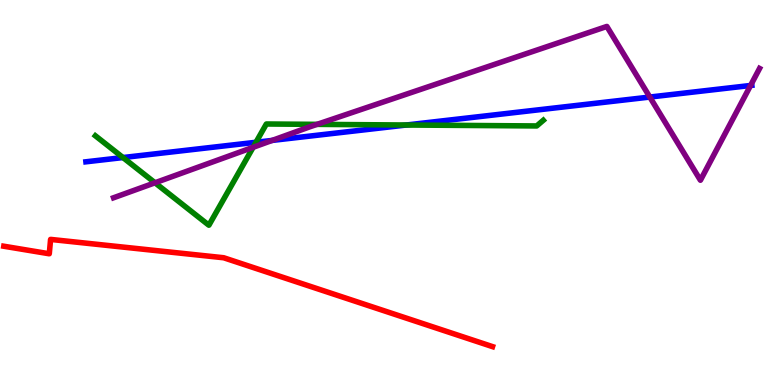[{'lines': ['blue', 'red'], 'intersections': []}, {'lines': ['green', 'red'], 'intersections': []}, {'lines': ['purple', 'red'], 'intersections': []}, {'lines': ['blue', 'green'], 'intersections': [{'x': 1.59, 'y': 5.91}, {'x': 3.3, 'y': 6.3}, {'x': 5.24, 'y': 6.75}]}, {'lines': ['blue', 'purple'], 'intersections': [{'x': 3.51, 'y': 6.35}, {'x': 8.38, 'y': 7.48}, {'x': 9.68, 'y': 7.78}]}, {'lines': ['green', 'purple'], 'intersections': [{'x': 2.0, 'y': 5.25}, {'x': 3.27, 'y': 6.17}, {'x': 4.09, 'y': 6.77}]}]